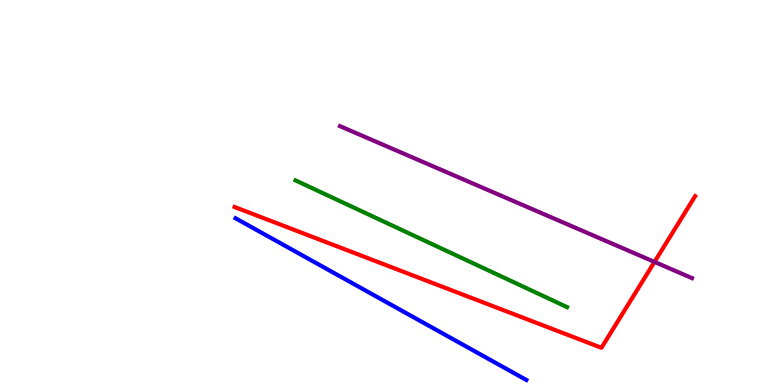[{'lines': ['blue', 'red'], 'intersections': []}, {'lines': ['green', 'red'], 'intersections': []}, {'lines': ['purple', 'red'], 'intersections': [{'x': 8.45, 'y': 3.2}]}, {'lines': ['blue', 'green'], 'intersections': []}, {'lines': ['blue', 'purple'], 'intersections': []}, {'lines': ['green', 'purple'], 'intersections': []}]